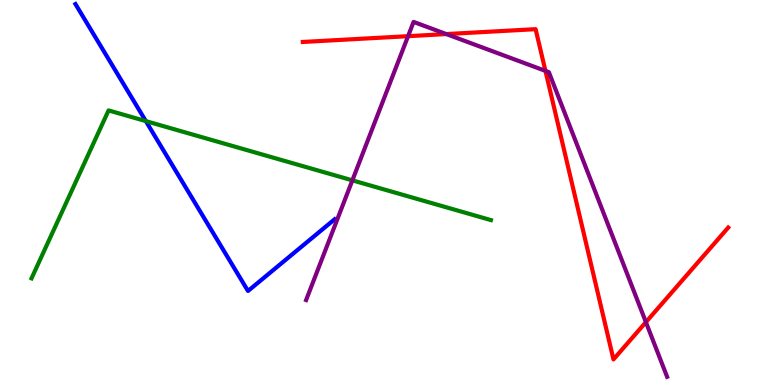[{'lines': ['blue', 'red'], 'intersections': []}, {'lines': ['green', 'red'], 'intersections': []}, {'lines': ['purple', 'red'], 'intersections': [{'x': 5.27, 'y': 9.06}, {'x': 5.76, 'y': 9.11}, {'x': 7.04, 'y': 8.16}, {'x': 8.33, 'y': 1.63}]}, {'lines': ['blue', 'green'], 'intersections': [{'x': 1.88, 'y': 6.85}]}, {'lines': ['blue', 'purple'], 'intersections': []}, {'lines': ['green', 'purple'], 'intersections': [{'x': 4.55, 'y': 5.32}]}]